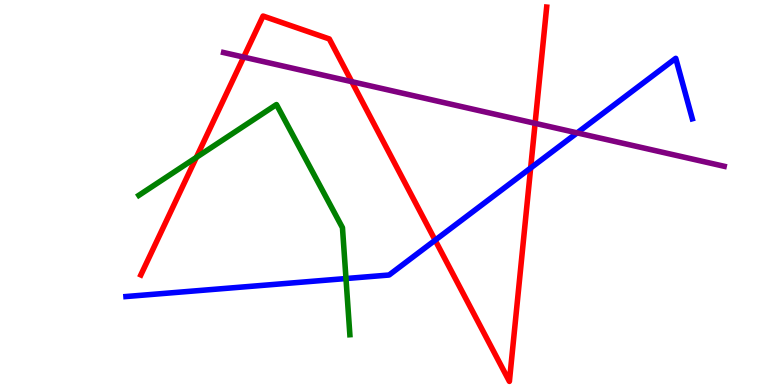[{'lines': ['blue', 'red'], 'intersections': [{'x': 5.61, 'y': 3.76}, {'x': 6.85, 'y': 5.64}]}, {'lines': ['green', 'red'], 'intersections': [{'x': 2.53, 'y': 5.91}]}, {'lines': ['purple', 'red'], 'intersections': [{'x': 3.14, 'y': 8.52}, {'x': 4.54, 'y': 7.88}, {'x': 6.9, 'y': 6.8}]}, {'lines': ['blue', 'green'], 'intersections': [{'x': 4.46, 'y': 2.77}]}, {'lines': ['blue', 'purple'], 'intersections': [{'x': 7.45, 'y': 6.55}]}, {'lines': ['green', 'purple'], 'intersections': []}]